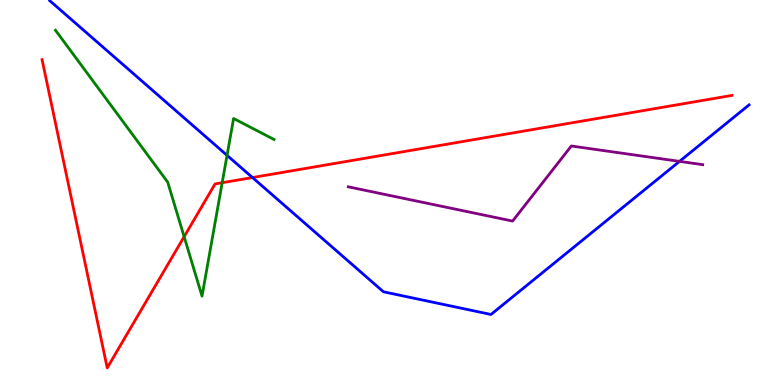[{'lines': ['blue', 'red'], 'intersections': [{'x': 3.26, 'y': 5.39}]}, {'lines': ['green', 'red'], 'intersections': [{'x': 2.38, 'y': 3.85}, {'x': 2.87, 'y': 5.25}]}, {'lines': ['purple', 'red'], 'intersections': []}, {'lines': ['blue', 'green'], 'intersections': [{'x': 2.93, 'y': 5.97}]}, {'lines': ['blue', 'purple'], 'intersections': [{'x': 8.77, 'y': 5.81}]}, {'lines': ['green', 'purple'], 'intersections': []}]